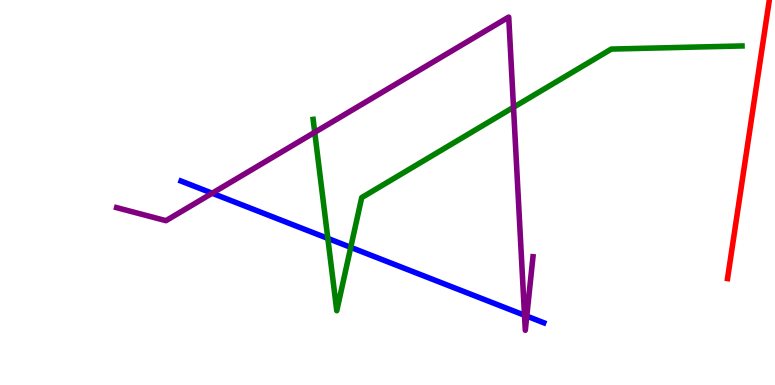[{'lines': ['blue', 'red'], 'intersections': []}, {'lines': ['green', 'red'], 'intersections': []}, {'lines': ['purple', 'red'], 'intersections': []}, {'lines': ['blue', 'green'], 'intersections': [{'x': 4.23, 'y': 3.81}, {'x': 4.53, 'y': 3.58}]}, {'lines': ['blue', 'purple'], 'intersections': [{'x': 2.74, 'y': 4.98}, {'x': 6.77, 'y': 1.81}, {'x': 6.8, 'y': 1.79}]}, {'lines': ['green', 'purple'], 'intersections': [{'x': 4.06, 'y': 6.56}, {'x': 6.63, 'y': 7.21}]}]